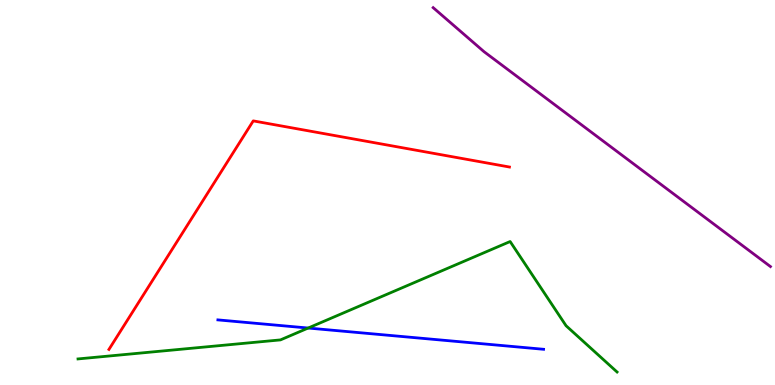[{'lines': ['blue', 'red'], 'intersections': []}, {'lines': ['green', 'red'], 'intersections': []}, {'lines': ['purple', 'red'], 'intersections': []}, {'lines': ['blue', 'green'], 'intersections': [{'x': 3.98, 'y': 1.48}]}, {'lines': ['blue', 'purple'], 'intersections': []}, {'lines': ['green', 'purple'], 'intersections': []}]